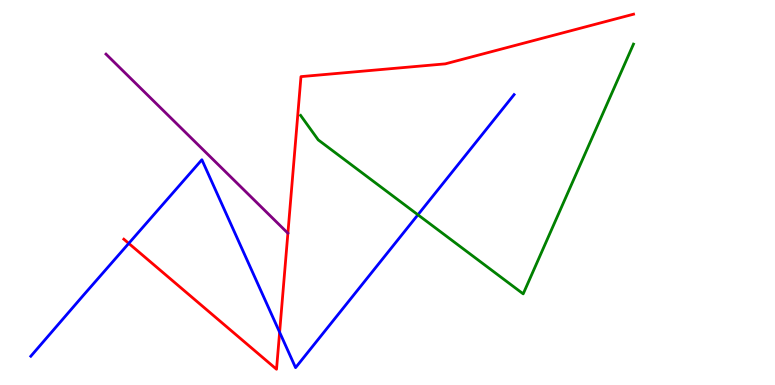[{'lines': ['blue', 'red'], 'intersections': [{'x': 1.66, 'y': 3.68}, {'x': 3.61, 'y': 1.37}]}, {'lines': ['green', 'red'], 'intersections': []}, {'lines': ['purple', 'red'], 'intersections': []}, {'lines': ['blue', 'green'], 'intersections': [{'x': 5.39, 'y': 4.42}]}, {'lines': ['blue', 'purple'], 'intersections': []}, {'lines': ['green', 'purple'], 'intersections': []}]